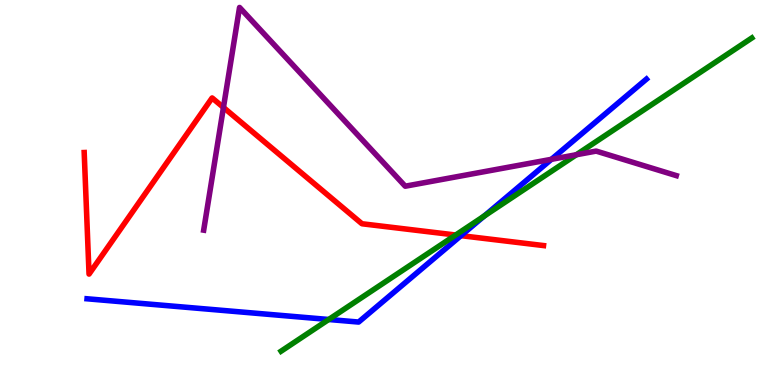[{'lines': ['blue', 'red'], 'intersections': [{'x': 5.95, 'y': 3.88}]}, {'lines': ['green', 'red'], 'intersections': [{'x': 5.88, 'y': 3.9}]}, {'lines': ['purple', 'red'], 'intersections': [{'x': 2.88, 'y': 7.21}]}, {'lines': ['blue', 'green'], 'intersections': [{'x': 4.24, 'y': 1.7}, {'x': 6.25, 'y': 4.39}]}, {'lines': ['blue', 'purple'], 'intersections': [{'x': 7.12, 'y': 5.86}]}, {'lines': ['green', 'purple'], 'intersections': [{'x': 7.44, 'y': 5.98}]}]